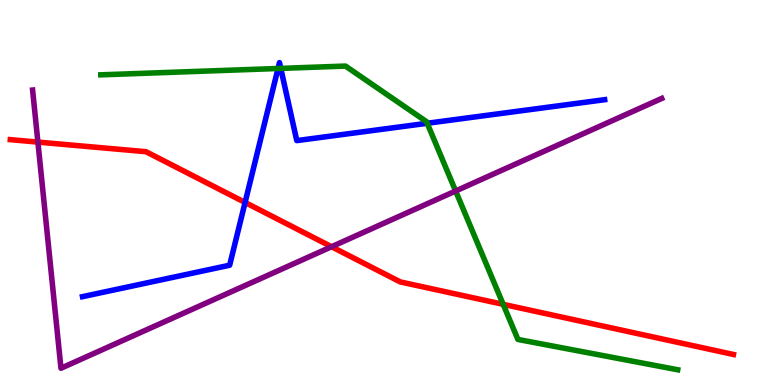[{'lines': ['blue', 'red'], 'intersections': [{'x': 3.16, 'y': 4.74}]}, {'lines': ['green', 'red'], 'intersections': [{'x': 6.49, 'y': 2.1}]}, {'lines': ['purple', 'red'], 'intersections': [{'x': 0.489, 'y': 6.31}, {'x': 4.28, 'y': 3.59}]}, {'lines': ['blue', 'green'], 'intersections': [{'x': 3.59, 'y': 8.22}, {'x': 3.62, 'y': 8.22}, {'x': 5.51, 'y': 6.8}]}, {'lines': ['blue', 'purple'], 'intersections': []}, {'lines': ['green', 'purple'], 'intersections': [{'x': 5.88, 'y': 5.04}]}]